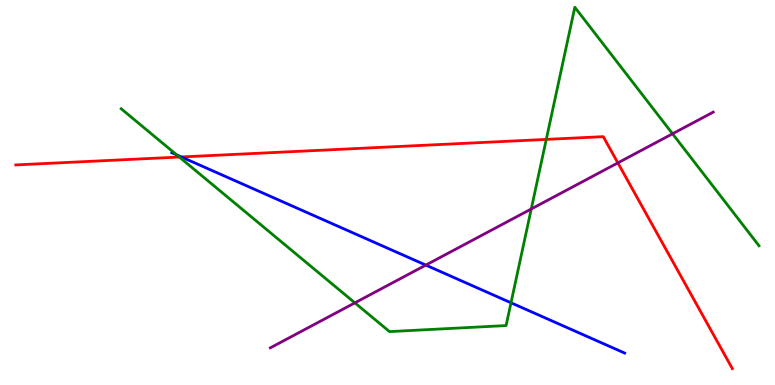[{'lines': ['blue', 'red'], 'intersections': [{'x': 2.34, 'y': 5.92}]}, {'lines': ['green', 'red'], 'intersections': [{'x': 2.31, 'y': 5.92}, {'x': 7.05, 'y': 6.38}]}, {'lines': ['purple', 'red'], 'intersections': [{'x': 7.97, 'y': 5.77}]}, {'lines': ['blue', 'green'], 'intersections': [{'x': 2.28, 'y': 5.98}, {'x': 6.59, 'y': 2.14}]}, {'lines': ['blue', 'purple'], 'intersections': [{'x': 5.49, 'y': 3.11}]}, {'lines': ['green', 'purple'], 'intersections': [{'x': 4.58, 'y': 2.13}, {'x': 6.85, 'y': 4.57}, {'x': 8.68, 'y': 6.53}]}]